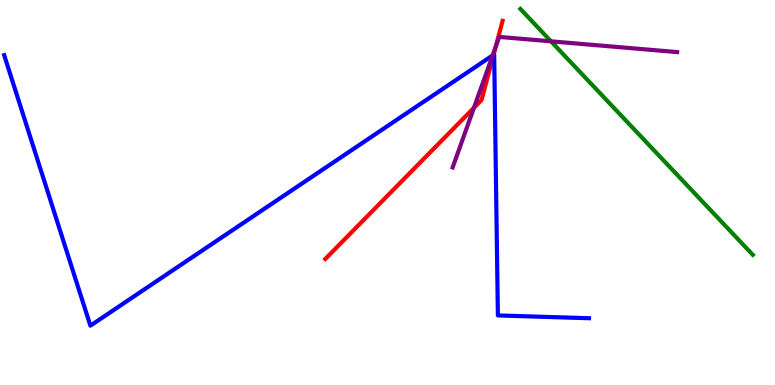[{'lines': ['blue', 'red'], 'intersections': [{'x': 6.37, 'y': 8.58}]}, {'lines': ['green', 'red'], 'intersections': []}, {'lines': ['purple', 'red'], 'intersections': [{'x': 6.12, 'y': 7.2}, {'x': 6.4, 'y': 8.78}]}, {'lines': ['blue', 'green'], 'intersections': []}, {'lines': ['blue', 'purple'], 'intersections': [{'x': 6.36, 'y': 8.56}]}, {'lines': ['green', 'purple'], 'intersections': [{'x': 7.11, 'y': 8.93}]}]